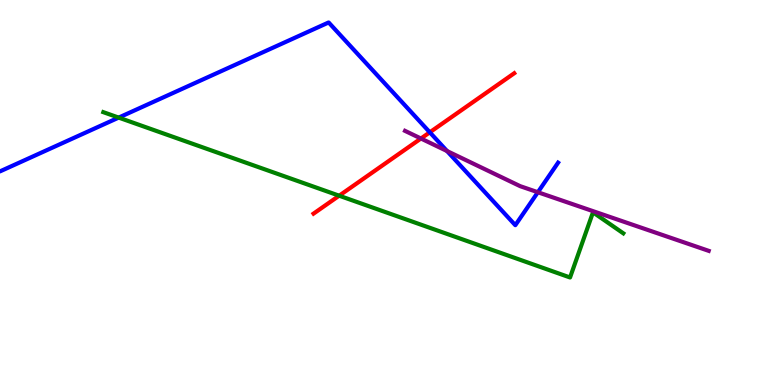[{'lines': ['blue', 'red'], 'intersections': [{'x': 5.55, 'y': 6.56}]}, {'lines': ['green', 'red'], 'intersections': [{'x': 4.38, 'y': 4.92}]}, {'lines': ['purple', 'red'], 'intersections': [{'x': 5.43, 'y': 6.4}]}, {'lines': ['blue', 'green'], 'intersections': [{'x': 1.53, 'y': 6.95}]}, {'lines': ['blue', 'purple'], 'intersections': [{'x': 5.77, 'y': 6.08}, {'x': 6.94, 'y': 5.01}]}, {'lines': ['green', 'purple'], 'intersections': []}]